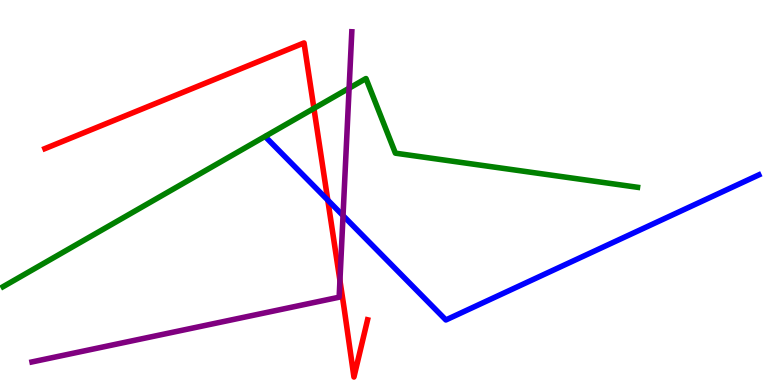[{'lines': ['blue', 'red'], 'intersections': [{'x': 4.23, 'y': 4.8}]}, {'lines': ['green', 'red'], 'intersections': [{'x': 4.05, 'y': 7.18}]}, {'lines': ['purple', 'red'], 'intersections': [{'x': 4.39, 'y': 2.71}]}, {'lines': ['blue', 'green'], 'intersections': []}, {'lines': ['blue', 'purple'], 'intersections': [{'x': 4.43, 'y': 4.4}]}, {'lines': ['green', 'purple'], 'intersections': [{'x': 4.5, 'y': 7.71}]}]